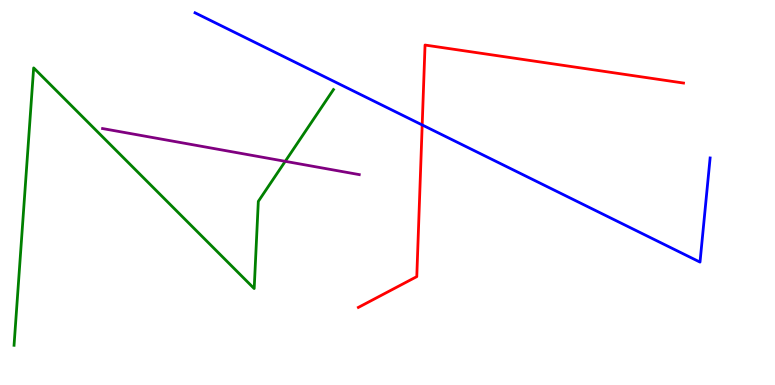[{'lines': ['blue', 'red'], 'intersections': [{'x': 5.45, 'y': 6.75}]}, {'lines': ['green', 'red'], 'intersections': []}, {'lines': ['purple', 'red'], 'intersections': []}, {'lines': ['blue', 'green'], 'intersections': []}, {'lines': ['blue', 'purple'], 'intersections': []}, {'lines': ['green', 'purple'], 'intersections': [{'x': 3.68, 'y': 5.81}]}]